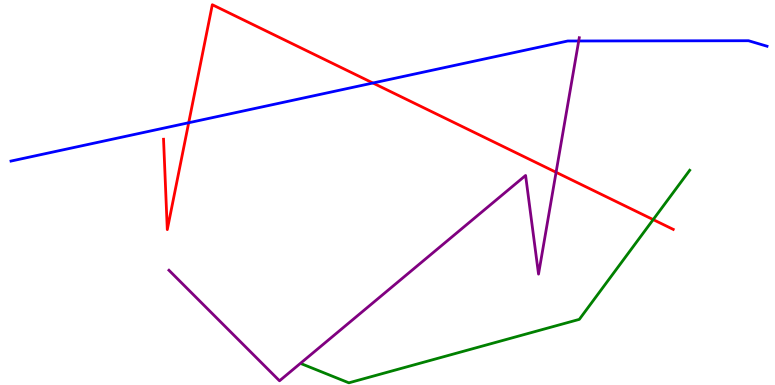[{'lines': ['blue', 'red'], 'intersections': [{'x': 2.43, 'y': 6.81}, {'x': 4.81, 'y': 7.84}]}, {'lines': ['green', 'red'], 'intersections': [{'x': 8.43, 'y': 4.3}]}, {'lines': ['purple', 'red'], 'intersections': [{'x': 7.18, 'y': 5.53}]}, {'lines': ['blue', 'green'], 'intersections': []}, {'lines': ['blue', 'purple'], 'intersections': [{'x': 7.47, 'y': 8.94}]}, {'lines': ['green', 'purple'], 'intersections': []}]